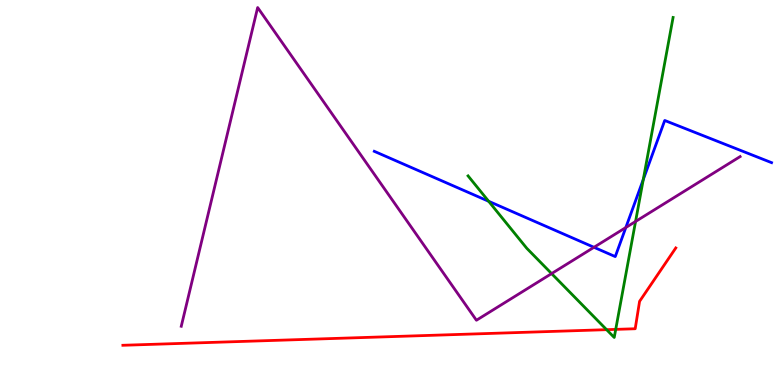[{'lines': ['blue', 'red'], 'intersections': []}, {'lines': ['green', 'red'], 'intersections': [{'x': 7.83, 'y': 1.44}, {'x': 7.94, 'y': 1.44}]}, {'lines': ['purple', 'red'], 'intersections': []}, {'lines': ['blue', 'green'], 'intersections': [{'x': 6.31, 'y': 4.77}, {'x': 8.3, 'y': 5.34}]}, {'lines': ['blue', 'purple'], 'intersections': [{'x': 7.66, 'y': 3.58}, {'x': 8.08, 'y': 4.09}]}, {'lines': ['green', 'purple'], 'intersections': [{'x': 7.12, 'y': 2.89}, {'x': 8.2, 'y': 4.25}]}]